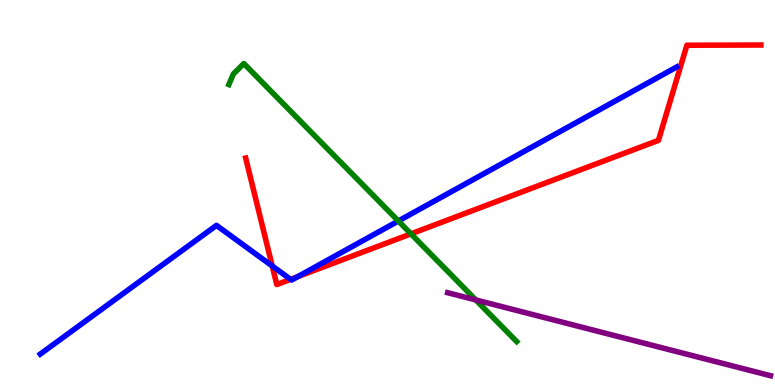[{'lines': ['blue', 'red'], 'intersections': [{'x': 3.51, 'y': 3.09}, {'x': 3.75, 'y': 2.74}, {'x': 3.84, 'y': 2.82}]}, {'lines': ['green', 'red'], 'intersections': [{'x': 5.3, 'y': 3.93}]}, {'lines': ['purple', 'red'], 'intersections': []}, {'lines': ['blue', 'green'], 'intersections': [{'x': 5.14, 'y': 4.26}]}, {'lines': ['blue', 'purple'], 'intersections': []}, {'lines': ['green', 'purple'], 'intersections': [{'x': 6.14, 'y': 2.21}]}]